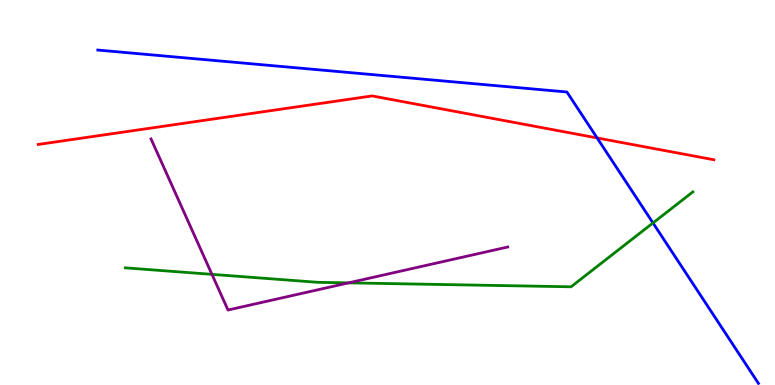[{'lines': ['blue', 'red'], 'intersections': [{'x': 7.7, 'y': 6.42}]}, {'lines': ['green', 'red'], 'intersections': []}, {'lines': ['purple', 'red'], 'intersections': []}, {'lines': ['blue', 'green'], 'intersections': [{'x': 8.43, 'y': 4.21}]}, {'lines': ['blue', 'purple'], 'intersections': []}, {'lines': ['green', 'purple'], 'intersections': [{'x': 2.73, 'y': 2.87}, {'x': 4.5, 'y': 2.65}]}]